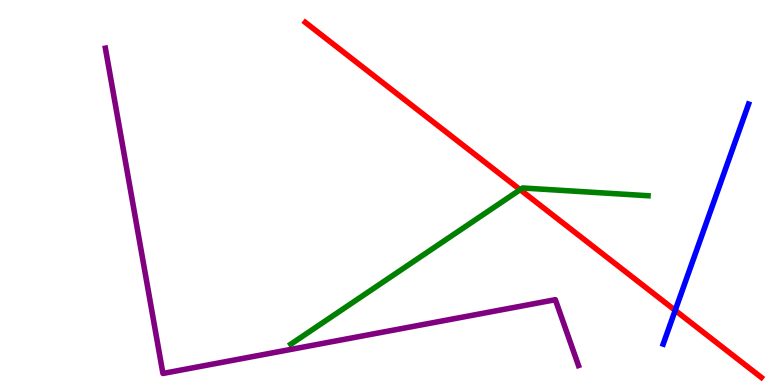[{'lines': ['blue', 'red'], 'intersections': [{'x': 8.71, 'y': 1.94}]}, {'lines': ['green', 'red'], 'intersections': [{'x': 6.71, 'y': 5.07}]}, {'lines': ['purple', 'red'], 'intersections': []}, {'lines': ['blue', 'green'], 'intersections': []}, {'lines': ['blue', 'purple'], 'intersections': []}, {'lines': ['green', 'purple'], 'intersections': []}]